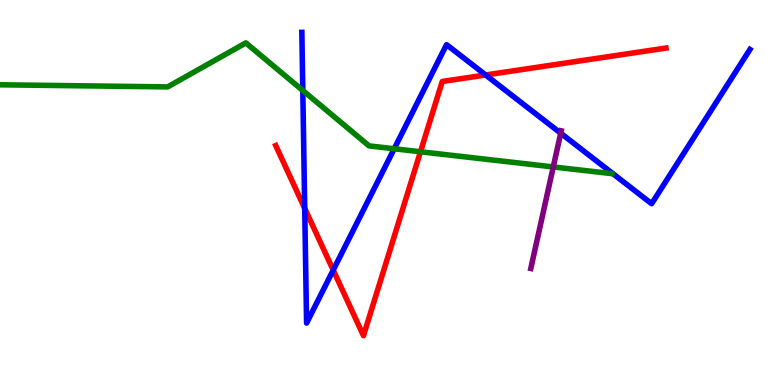[{'lines': ['blue', 'red'], 'intersections': [{'x': 3.93, 'y': 4.59}, {'x': 4.3, 'y': 2.98}, {'x': 6.27, 'y': 8.05}]}, {'lines': ['green', 'red'], 'intersections': [{'x': 5.43, 'y': 6.06}]}, {'lines': ['purple', 'red'], 'intersections': []}, {'lines': ['blue', 'green'], 'intersections': [{'x': 3.91, 'y': 7.65}, {'x': 5.09, 'y': 6.14}]}, {'lines': ['blue', 'purple'], 'intersections': [{'x': 7.24, 'y': 6.54}]}, {'lines': ['green', 'purple'], 'intersections': [{'x': 7.14, 'y': 5.66}]}]